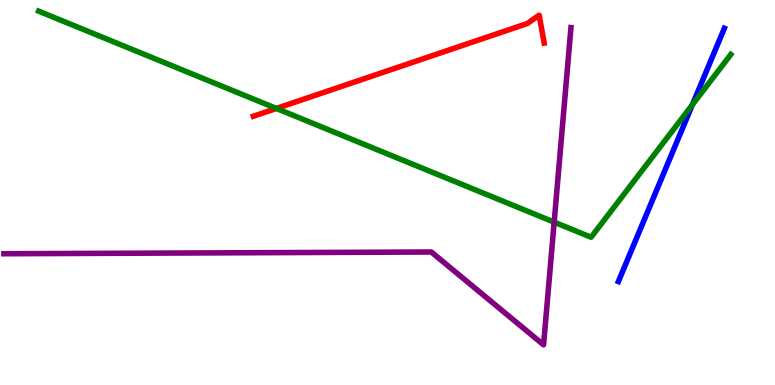[{'lines': ['blue', 'red'], 'intersections': []}, {'lines': ['green', 'red'], 'intersections': [{'x': 3.57, 'y': 7.18}]}, {'lines': ['purple', 'red'], 'intersections': []}, {'lines': ['blue', 'green'], 'intersections': [{'x': 8.93, 'y': 7.28}]}, {'lines': ['blue', 'purple'], 'intersections': []}, {'lines': ['green', 'purple'], 'intersections': [{'x': 7.15, 'y': 4.23}]}]